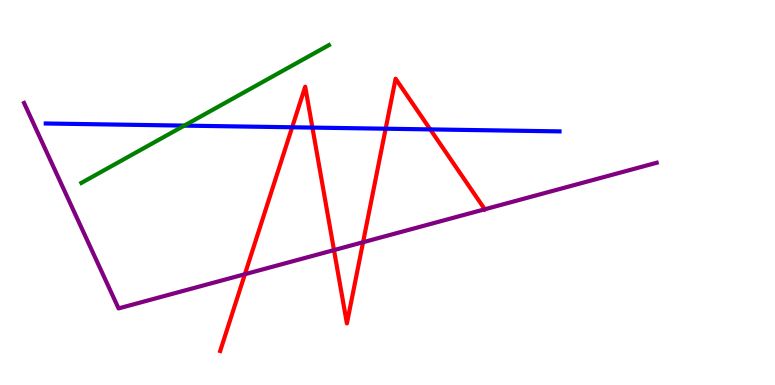[{'lines': ['blue', 'red'], 'intersections': [{'x': 3.77, 'y': 6.69}, {'x': 4.03, 'y': 6.69}, {'x': 4.98, 'y': 6.66}, {'x': 5.55, 'y': 6.64}]}, {'lines': ['green', 'red'], 'intersections': []}, {'lines': ['purple', 'red'], 'intersections': [{'x': 3.16, 'y': 2.88}, {'x': 4.31, 'y': 3.5}, {'x': 4.68, 'y': 3.71}, {'x': 6.26, 'y': 4.56}]}, {'lines': ['blue', 'green'], 'intersections': [{'x': 2.38, 'y': 6.74}]}, {'lines': ['blue', 'purple'], 'intersections': []}, {'lines': ['green', 'purple'], 'intersections': []}]